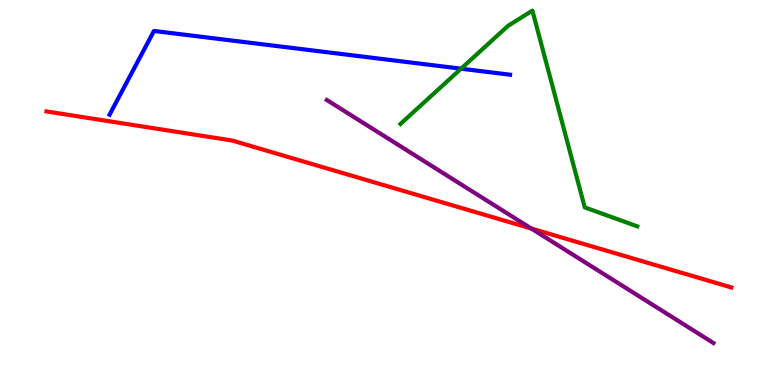[{'lines': ['blue', 'red'], 'intersections': []}, {'lines': ['green', 'red'], 'intersections': []}, {'lines': ['purple', 'red'], 'intersections': [{'x': 6.86, 'y': 4.06}]}, {'lines': ['blue', 'green'], 'intersections': [{'x': 5.95, 'y': 8.22}]}, {'lines': ['blue', 'purple'], 'intersections': []}, {'lines': ['green', 'purple'], 'intersections': []}]